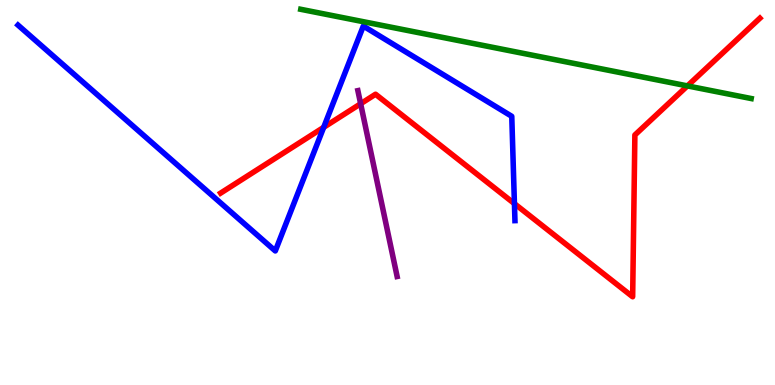[{'lines': ['blue', 'red'], 'intersections': [{'x': 4.18, 'y': 6.69}, {'x': 6.64, 'y': 4.71}]}, {'lines': ['green', 'red'], 'intersections': [{'x': 8.87, 'y': 7.77}]}, {'lines': ['purple', 'red'], 'intersections': [{'x': 4.65, 'y': 7.31}]}, {'lines': ['blue', 'green'], 'intersections': []}, {'lines': ['blue', 'purple'], 'intersections': []}, {'lines': ['green', 'purple'], 'intersections': []}]